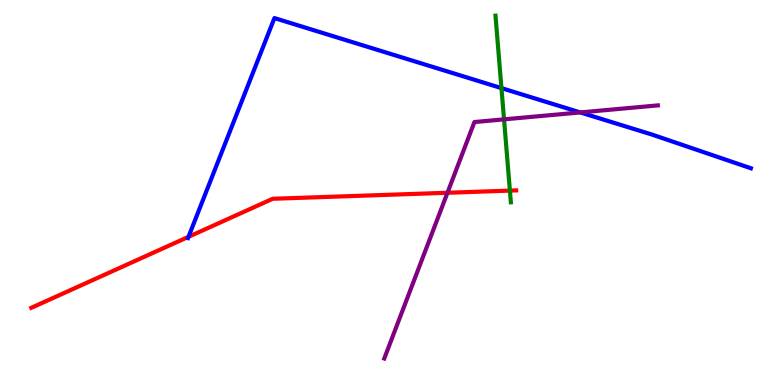[{'lines': ['blue', 'red'], 'intersections': [{'x': 2.43, 'y': 3.85}]}, {'lines': ['green', 'red'], 'intersections': [{'x': 6.58, 'y': 5.05}]}, {'lines': ['purple', 'red'], 'intersections': [{'x': 5.77, 'y': 4.99}]}, {'lines': ['blue', 'green'], 'intersections': [{'x': 6.47, 'y': 7.71}]}, {'lines': ['blue', 'purple'], 'intersections': [{'x': 7.49, 'y': 7.08}]}, {'lines': ['green', 'purple'], 'intersections': [{'x': 6.5, 'y': 6.9}]}]